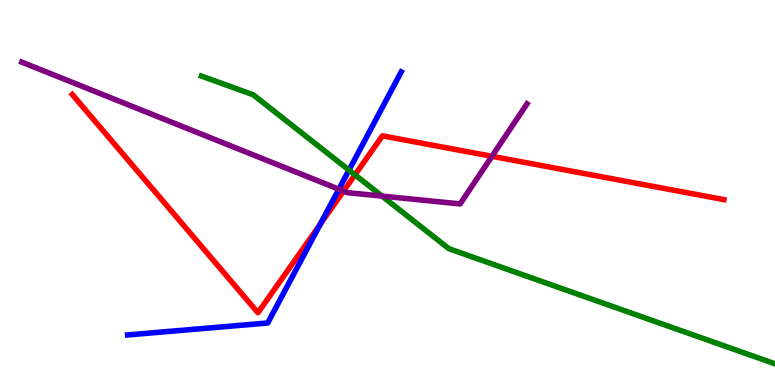[{'lines': ['blue', 'red'], 'intersections': [{'x': 4.13, 'y': 4.17}]}, {'lines': ['green', 'red'], 'intersections': [{'x': 4.58, 'y': 5.46}]}, {'lines': ['purple', 'red'], 'intersections': [{'x': 4.43, 'y': 5.04}, {'x': 6.35, 'y': 5.94}]}, {'lines': ['blue', 'green'], 'intersections': [{'x': 4.5, 'y': 5.58}]}, {'lines': ['blue', 'purple'], 'intersections': [{'x': 4.37, 'y': 5.09}]}, {'lines': ['green', 'purple'], 'intersections': [{'x': 4.93, 'y': 4.91}]}]